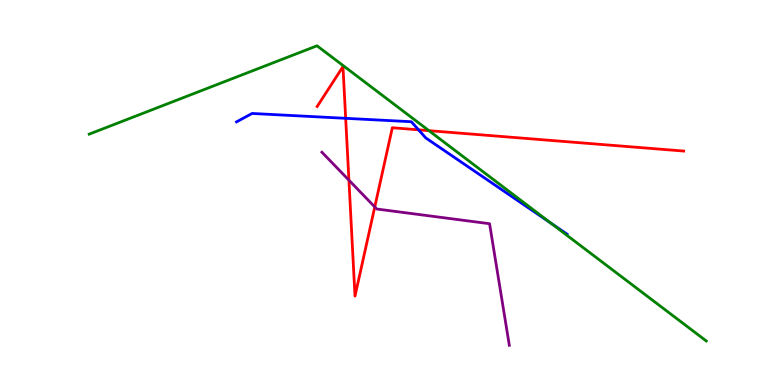[{'lines': ['blue', 'red'], 'intersections': [{'x': 4.46, 'y': 6.93}, {'x': 5.4, 'y': 6.63}]}, {'lines': ['green', 'red'], 'intersections': [{'x': 5.53, 'y': 6.61}]}, {'lines': ['purple', 'red'], 'intersections': [{'x': 4.5, 'y': 5.32}, {'x': 4.84, 'y': 4.62}]}, {'lines': ['blue', 'green'], 'intersections': [{'x': 7.11, 'y': 4.2}]}, {'lines': ['blue', 'purple'], 'intersections': []}, {'lines': ['green', 'purple'], 'intersections': []}]